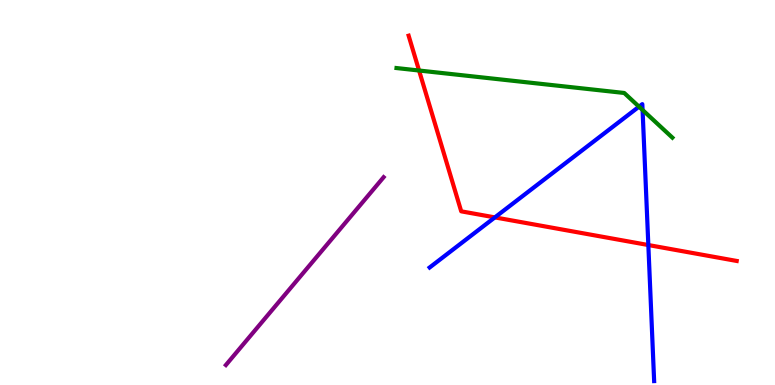[{'lines': ['blue', 'red'], 'intersections': [{'x': 6.39, 'y': 4.35}, {'x': 8.37, 'y': 3.64}]}, {'lines': ['green', 'red'], 'intersections': [{'x': 5.41, 'y': 8.17}]}, {'lines': ['purple', 'red'], 'intersections': []}, {'lines': ['blue', 'green'], 'intersections': [{'x': 8.25, 'y': 7.23}, {'x': 8.29, 'y': 7.14}]}, {'lines': ['blue', 'purple'], 'intersections': []}, {'lines': ['green', 'purple'], 'intersections': []}]